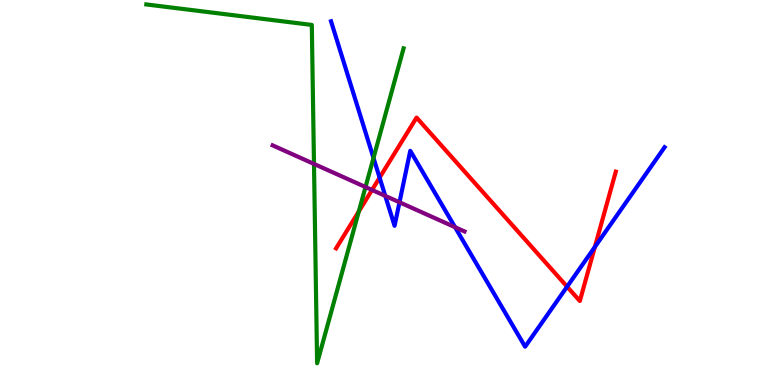[{'lines': ['blue', 'red'], 'intersections': [{'x': 4.9, 'y': 5.39}, {'x': 7.32, 'y': 2.55}, {'x': 7.68, 'y': 3.59}]}, {'lines': ['green', 'red'], 'intersections': [{'x': 4.63, 'y': 4.51}]}, {'lines': ['purple', 'red'], 'intersections': [{'x': 4.8, 'y': 5.07}]}, {'lines': ['blue', 'green'], 'intersections': [{'x': 4.82, 'y': 5.9}]}, {'lines': ['blue', 'purple'], 'intersections': [{'x': 4.97, 'y': 4.91}, {'x': 5.15, 'y': 4.75}, {'x': 5.87, 'y': 4.1}]}, {'lines': ['green', 'purple'], 'intersections': [{'x': 4.05, 'y': 5.74}, {'x': 4.72, 'y': 5.14}]}]